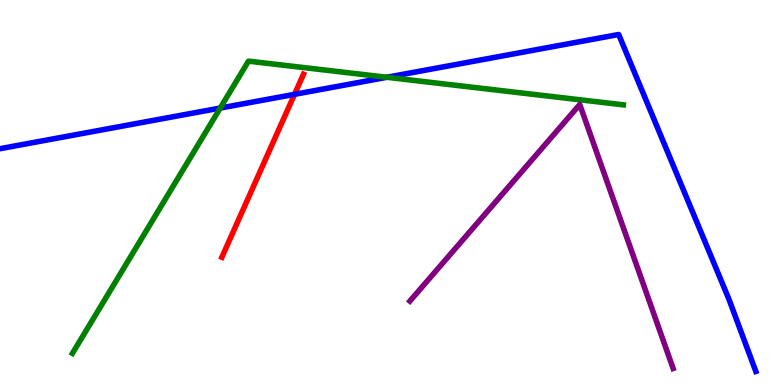[{'lines': ['blue', 'red'], 'intersections': [{'x': 3.8, 'y': 7.55}]}, {'lines': ['green', 'red'], 'intersections': []}, {'lines': ['purple', 'red'], 'intersections': []}, {'lines': ['blue', 'green'], 'intersections': [{'x': 2.84, 'y': 7.19}, {'x': 4.99, 'y': 7.99}]}, {'lines': ['blue', 'purple'], 'intersections': []}, {'lines': ['green', 'purple'], 'intersections': []}]